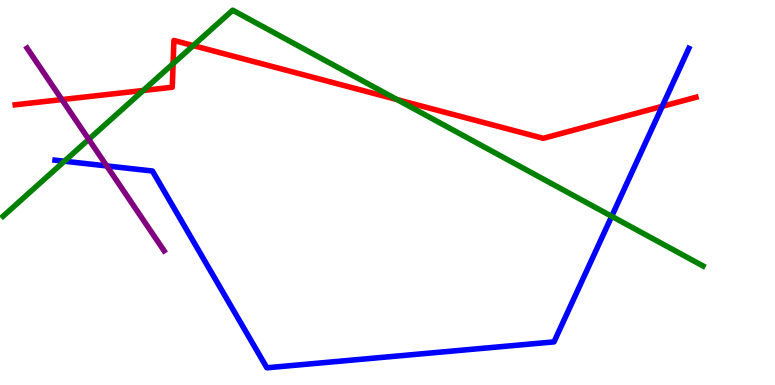[{'lines': ['blue', 'red'], 'intersections': [{'x': 8.54, 'y': 7.24}]}, {'lines': ['green', 'red'], 'intersections': [{'x': 1.85, 'y': 7.65}, {'x': 2.23, 'y': 8.35}, {'x': 2.49, 'y': 8.82}, {'x': 5.12, 'y': 7.41}]}, {'lines': ['purple', 'red'], 'intersections': [{'x': 0.798, 'y': 7.41}]}, {'lines': ['blue', 'green'], 'intersections': [{'x': 0.831, 'y': 5.81}, {'x': 7.89, 'y': 4.38}]}, {'lines': ['blue', 'purple'], 'intersections': [{'x': 1.38, 'y': 5.69}]}, {'lines': ['green', 'purple'], 'intersections': [{'x': 1.15, 'y': 6.38}]}]